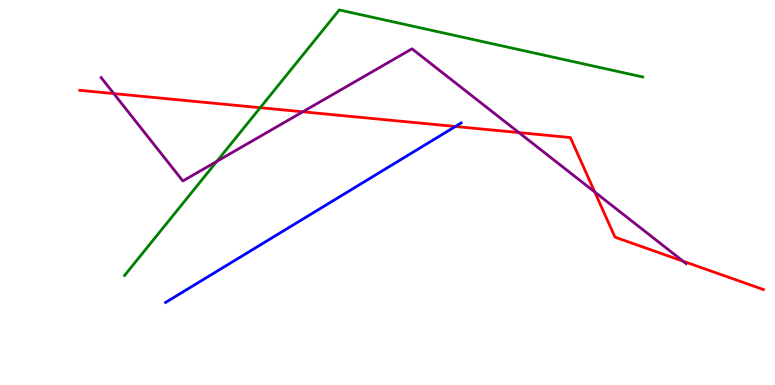[{'lines': ['blue', 'red'], 'intersections': [{'x': 5.88, 'y': 6.71}]}, {'lines': ['green', 'red'], 'intersections': [{'x': 3.36, 'y': 7.2}]}, {'lines': ['purple', 'red'], 'intersections': [{'x': 1.47, 'y': 7.57}, {'x': 3.91, 'y': 7.1}, {'x': 6.7, 'y': 6.56}, {'x': 7.67, 'y': 5.01}, {'x': 8.81, 'y': 3.22}]}, {'lines': ['blue', 'green'], 'intersections': []}, {'lines': ['blue', 'purple'], 'intersections': []}, {'lines': ['green', 'purple'], 'intersections': [{'x': 2.8, 'y': 5.81}]}]